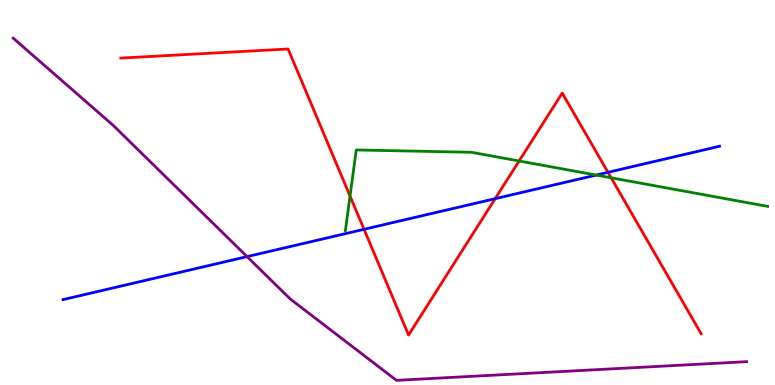[{'lines': ['blue', 'red'], 'intersections': [{'x': 4.7, 'y': 4.04}, {'x': 6.39, 'y': 4.84}, {'x': 7.84, 'y': 5.52}]}, {'lines': ['green', 'red'], 'intersections': [{'x': 4.52, 'y': 4.91}, {'x': 6.7, 'y': 5.82}, {'x': 7.89, 'y': 5.38}]}, {'lines': ['purple', 'red'], 'intersections': []}, {'lines': ['blue', 'green'], 'intersections': [{'x': 7.69, 'y': 5.45}]}, {'lines': ['blue', 'purple'], 'intersections': [{'x': 3.19, 'y': 3.33}]}, {'lines': ['green', 'purple'], 'intersections': []}]